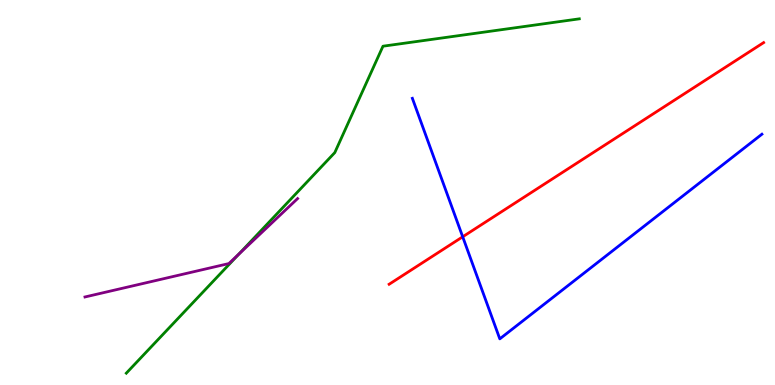[{'lines': ['blue', 'red'], 'intersections': [{'x': 5.97, 'y': 3.85}]}, {'lines': ['green', 'red'], 'intersections': []}, {'lines': ['purple', 'red'], 'intersections': []}, {'lines': ['blue', 'green'], 'intersections': []}, {'lines': ['blue', 'purple'], 'intersections': []}, {'lines': ['green', 'purple'], 'intersections': [{'x': 3.08, 'y': 3.39}]}]